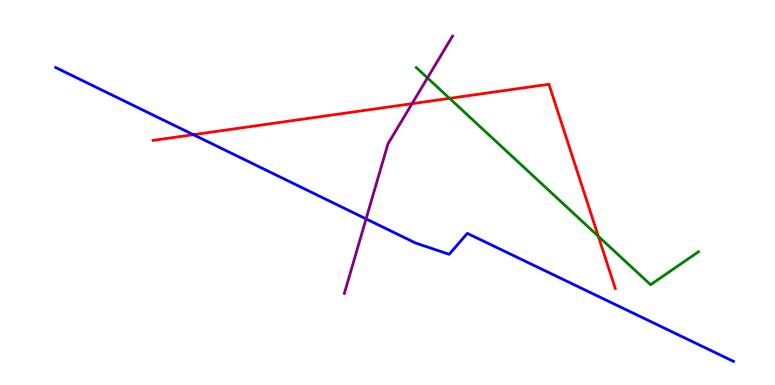[{'lines': ['blue', 'red'], 'intersections': [{'x': 2.49, 'y': 6.5}]}, {'lines': ['green', 'red'], 'intersections': [{'x': 5.8, 'y': 7.45}, {'x': 7.72, 'y': 3.86}]}, {'lines': ['purple', 'red'], 'intersections': [{'x': 5.32, 'y': 7.31}]}, {'lines': ['blue', 'green'], 'intersections': []}, {'lines': ['blue', 'purple'], 'intersections': [{'x': 4.72, 'y': 4.31}]}, {'lines': ['green', 'purple'], 'intersections': [{'x': 5.52, 'y': 7.98}]}]